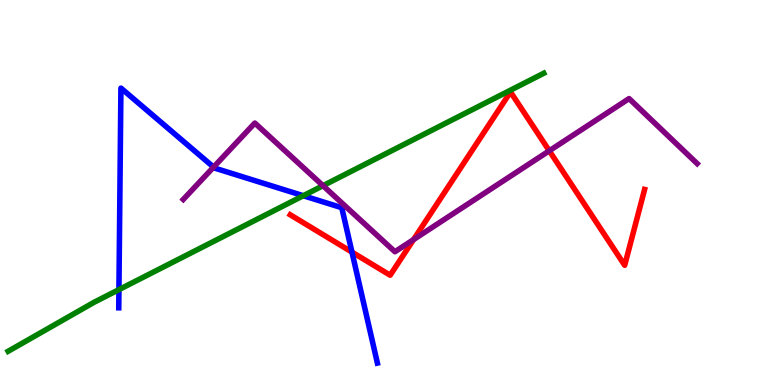[{'lines': ['blue', 'red'], 'intersections': [{'x': 4.54, 'y': 3.45}]}, {'lines': ['green', 'red'], 'intersections': []}, {'lines': ['purple', 'red'], 'intersections': [{'x': 5.34, 'y': 3.78}, {'x': 7.09, 'y': 6.08}]}, {'lines': ['blue', 'green'], 'intersections': [{'x': 1.53, 'y': 2.48}, {'x': 3.91, 'y': 4.92}]}, {'lines': ['blue', 'purple'], 'intersections': [{'x': 2.76, 'y': 5.66}]}, {'lines': ['green', 'purple'], 'intersections': [{'x': 4.17, 'y': 5.18}]}]